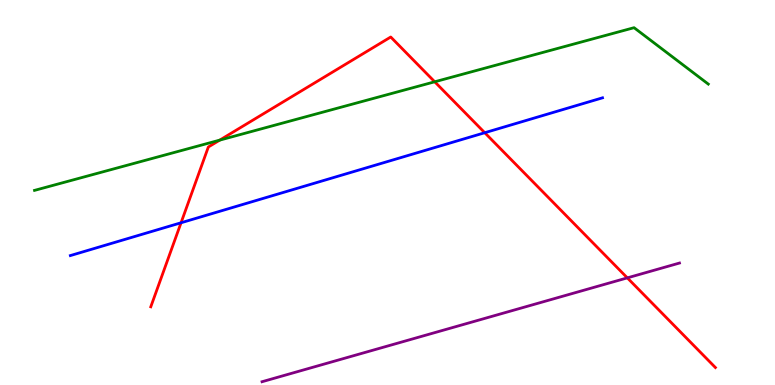[{'lines': ['blue', 'red'], 'intersections': [{'x': 2.34, 'y': 4.21}, {'x': 6.25, 'y': 6.55}]}, {'lines': ['green', 'red'], 'intersections': [{'x': 2.84, 'y': 6.36}, {'x': 5.61, 'y': 7.88}]}, {'lines': ['purple', 'red'], 'intersections': [{'x': 8.09, 'y': 2.78}]}, {'lines': ['blue', 'green'], 'intersections': []}, {'lines': ['blue', 'purple'], 'intersections': []}, {'lines': ['green', 'purple'], 'intersections': []}]